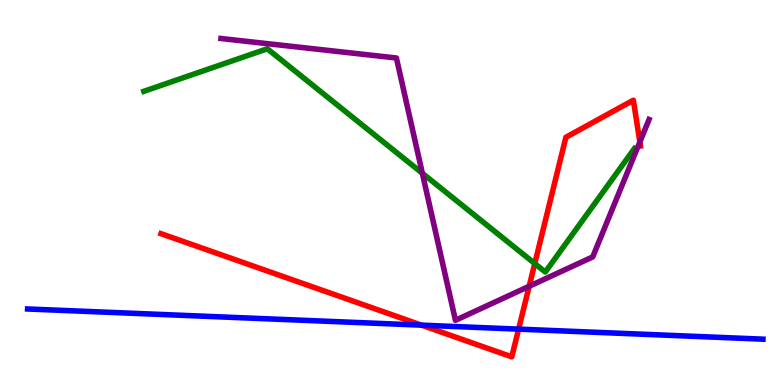[{'lines': ['blue', 'red'], 'intersections': [{'x': 5.44, 'y': 1.55}, {'x': 6.69, 'y': 1.45}]}, {'lines': ['green', 'red'], 'intersections': [{'x': 6.9, 'y': 3.15}]}, {'lines': ['purple', 'red'], 'intersections': [{'x': 6.83, 'y': 2.56}, {'x': 8.26, 'y': 6.31}]}, {'lines': ['blue', 'green'], 'intersections': []}, {'lines': ['blue', 'purple'], 'intersections': []}, {'lines': ['green', 'purple'], 'intersections': [{'x': 5.45, 'y': 5.5}]}]